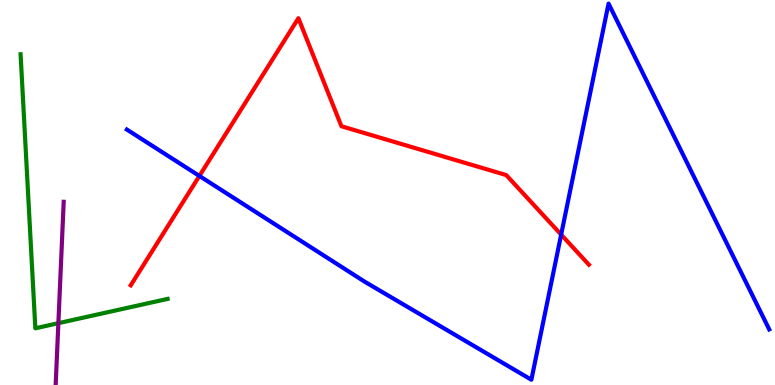[{'lines': ['blue', 'red'], 'intersections': [{'x': 2.57, 'y': 5.43}, {'x': 7.24, 'y': 3.91}]}, {'lines': ['green', 'red'], 'intersections': []}, {'lines': ['purple', 'red'], 'intersections': []}, {'lines': ['blue', 'green'], 'intersections': []}, {'lines': ['blue', 'purple'], 'intersections': []}, {'lines': ['green', 'purple'], 'intersections': [{'x': 0.753, 'y': 1.61}]}]